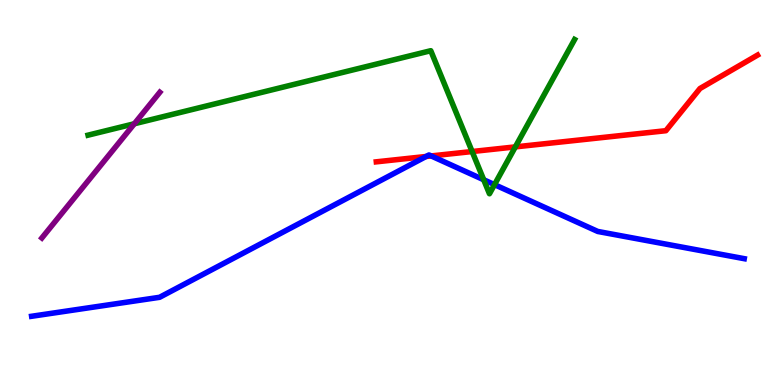[{'lines': ['blue', 'red'], 'intersections': [{'x': 5.5, 'y': 5.94}, {'x': 5.56, 'y': 5.95}]}, {'lines': ['green', 'red'], 'intersections': [{'x': 6.09, 'y': 6.06}, {'x': 6.65, 'y': 6.18}]}, {'lines': ['purple', 'red'], 'intersections': []}, {'lines': ['blue', 'green'], 'intersections': [{'x': 6.24, 'y': 5.33}, {'x': 6.38, 'y': 5.2}]}, {'lines': ['blue', 'purple'], 'intersections': []}, {'lines': ['green', 'purple'], 'intersections': [{'x': 1.73, 'y': 6.79}]}]